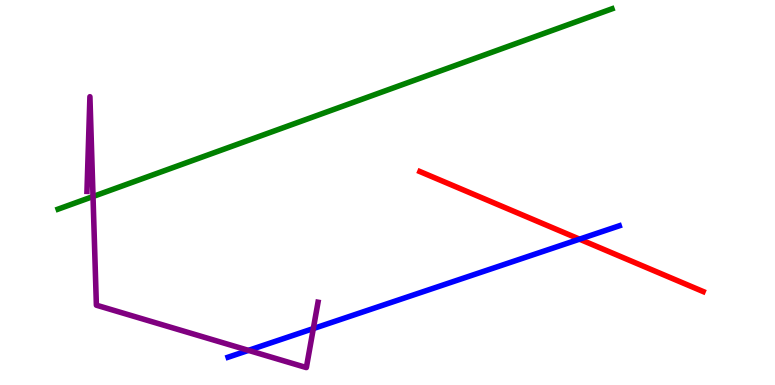[{'lines': ['blue', 'red'], 'intersections': [{'x': 7.48, 'y': 3.79}]}, {'lines': ['green', 'red'], 'intersections': []}, {'lines': ['purple', 'red'], 'intersections': []}, {'lines': ['blue', 'green'], 'intersections': []}, {'lines': ['blue', 'purple'], 'intersections': [{'x': 3.21, 'y': 0.899}, {'x': 4.04, 'y': 1.47}]}, {'lines': ['green', 'purple'], 'intersections': [{'x': 1.2, 'y': 4.9}]}]